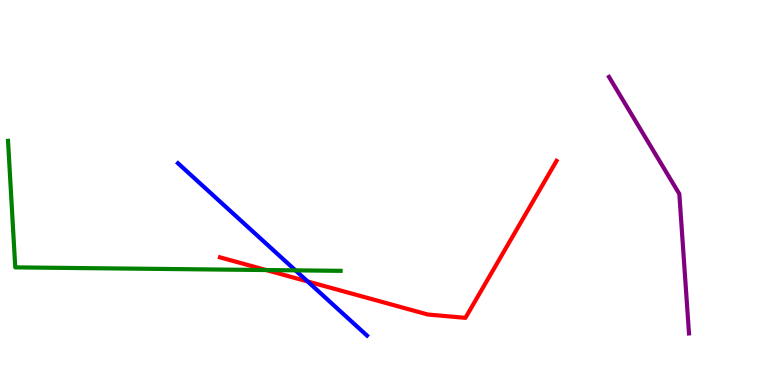[{'lines': ['blue', 'red'], 'intersections': [{'x': 3.97, 'y': 2.69}]}, {'lines': ['green', 'red'], 'intersections': [{'x': 3.43, 'y': 2.99}]}, {'lines': ['purple', 'red'], 'intersections': []}, {'lines': ['blue', 'green'], 'intersections': [{'x': 3.81, 'y': 2.98}]}, {'lines': ['blue', 'purple'], 'intersections': []}, {'lines': ['green', 'purple'], 'intersections': []}]